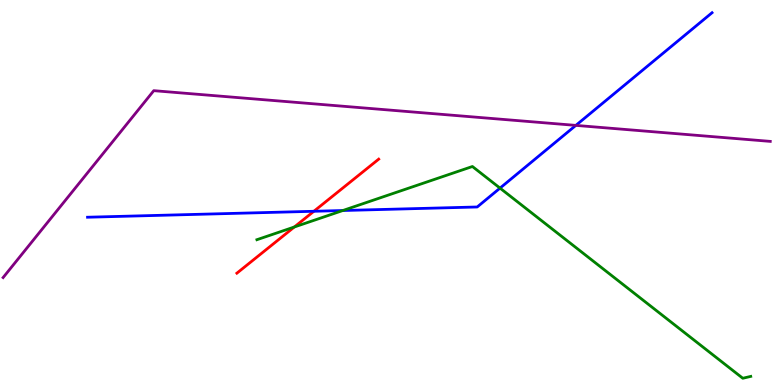[{'lines': ['blue', 'red'], 'intersections': [{'x': 4.05, 'y': 4.51}]}, {'lines': ['green', 'red'], 'intersections': [{'x': 3.8, 'y': 4.1}]}, {'lines': ['purple', 'red'], 'intersections': []}, {'lines': ['blue', 'green'], 'intersections': [{'x': 4.42, 'y': 4.53}, {'x': 6.45, 'y': 5.11}]}, {'lines': ['blue', 'purple'], 'intersections': [{'x': 7.43, 'y': 6.74}]}, {'lines': ['green', 'purple'], 'intersections': []}]